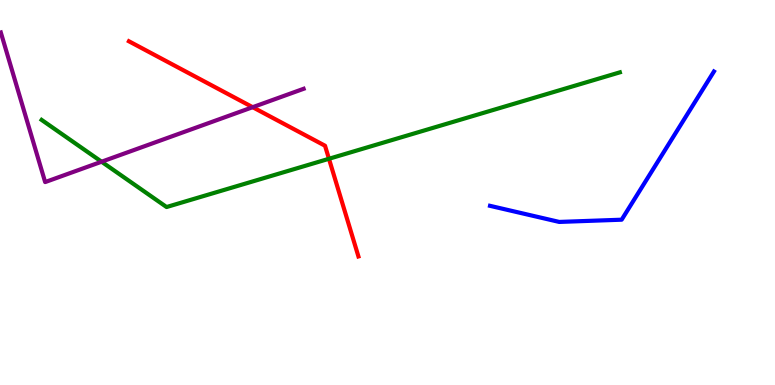[{'lines': ['blue', 'red'], 'intersections': []}, {'lines': ['green', 'red'], 'intersections': [{'x': 4.24, 'y': 5.88}]}, {'lines': ['purple', 'red'], 'intersections': [{'x': 3.26, 'y': 7.22}]}, {'lines': ['blue', 'green'], 'intersections': []}, {'lines': ['blue', 'purple'], 'intersections': []}, {'lines': ['green', 'purple'], 'intersections': [{'x': 1.31, 'y': 5.8}]}]